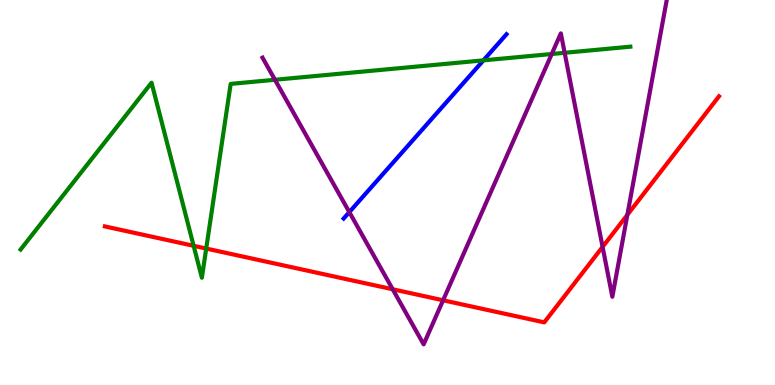[{'lines': ['blue', 'red'], 'intersections': []}, {'lines': ['green', 'red'], 'intersections': [{'x': 2.5, 'y': 3.62}, {'x': 2.66, 'y': 3.54}]}, {'lines': ['purple', 'red'], 'intersections': [{'x': 5.07, 'y': 2.49}, {'x': 5.72, 'y': 2.2}, {'x': 7.78, 'y': 3.59}, {'x': 8.09, 'y': 4.42}]}, {'lines': ['blue', 'green'], 'intersections': [{'x': 6.24, 'y': 8.43}]}, {'lines': ['blue', 'purple'], 'intersections': [{'x': 4.51, 'y': 4.49}]}, {'lines': ['green', 'purple'], 'intersections': [{'x': 3.55, 'y': 7.93}, {'x': 7.12, 'y': 8.6}, {'x': 7.29, 'y': 8.63}]}]